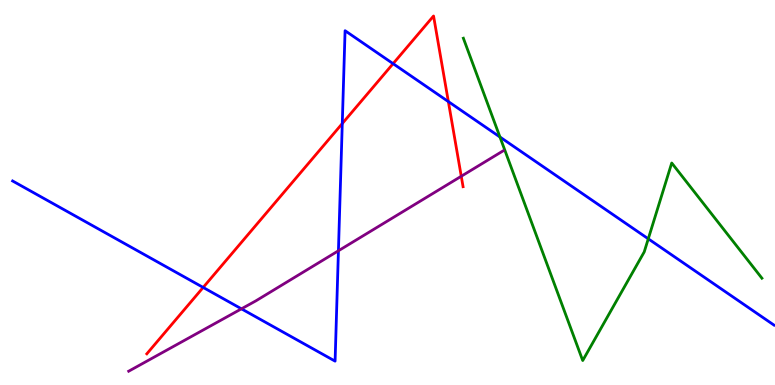[{'lines': ['blue', 'red'], 'intersections': [{'x': 2.62, 'y': 2.53}, {'x': 4.42, 'y': 6.79}, {'x': 5.07, 'y': 8.35}, {'x': 5.79, 'y': 7.36}]}, {'lines': ['green', 'red'], 'intersections': []}, {'lines': ['purple', 'red'], 'intersections': [{'x': 5.95, 'y': 5.42}]}, {'lines': ['blue', 'green'], 'intersections': [{'x': 6.45, 'y': 6.44}, {'x': 8.36, 'y': 3.8}]}, {'lines': ['blue', 'purple'], 'intersections': [{'x': 3.12, 'y': 1.98}, {'x': 4.37, 'y': 3.49}]}, {'lines': ['green', 'purple'], 'intersections': []}]